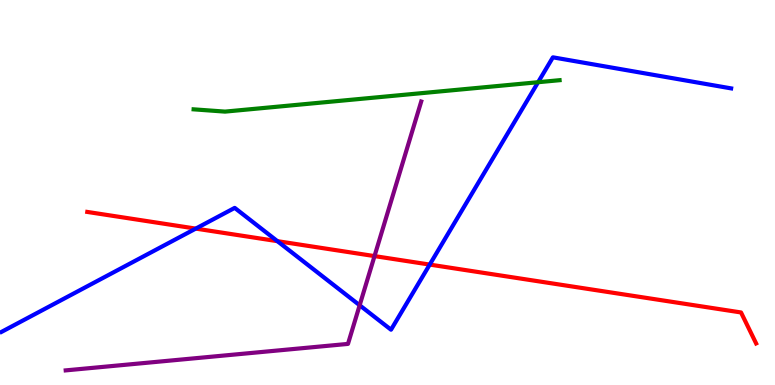[{'lines': ['blue', 'red'], 'intersections': [{'x': 2.53, 'y': 4.06}, {'x': 3.58, 'y': 3.74}, {'x': 5.54, 'y': 3.13}]}, {'lines': ['green', 'red'], 'intersections': []}, {'lines': ['purple', 'red'], 'intersections': [{'x': 4.83, 'y': 3.35}]}, {'lines': ['blue', 'green'], 'intersections': [{'x': 6.94, 'y': 7.86}]}, {'lines': ['blue', 'purple'], 'intersections': [{'x': 4.64, 'y': 2.07}]}, {'lines': ['green', 'purple'], 'intersections': []}]